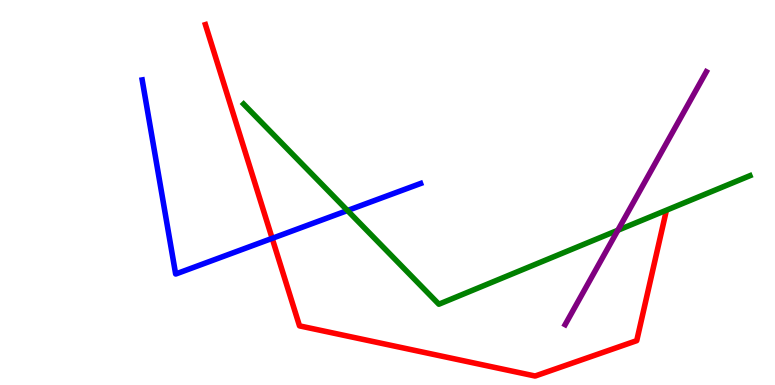[{'lines': ['blue', 'red'], 'intersections': [{'x': 3.51, 'y': 3.81}]}, {'lines': ['green', 'red'], 'intersections': []}, {'lines': ['purple', 'red'], 'intersections': []}, {'lines': ['blue', 'green'], 'intersections': [{'x': 4.48, 'y': 4.53}]}, {'lines': ['blue', 'purple'], 'intersections': []}, {'lines': ['green', 'purple'], 'intersections': [{'x': 7.97, 'y': 4.02}]}]